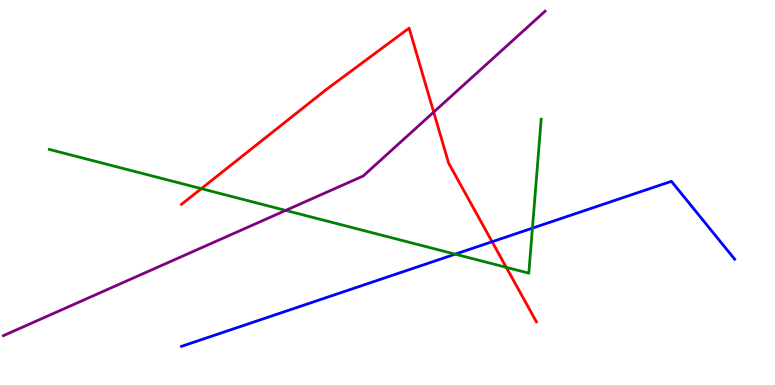[{'lines': ['blue', 'red'], 'intersections': [{'x': 6.35, 'y': 3.72}]}, {'lines': ['green', 'red'], 'intersections': [{'x': 2.6, 'y': 5.1}, {'x': 6.53, 'y': 3.06}]}, {'lines': ['purple', 'red'], 'intersections': [{'x': 5.6, 'y': 7.09}]}, {'lines': ['blue', 'green'], 'intersections': [{'x': 5.87, 'y': 3.4}, {'x': 6.87, 'y': 4.07}]}, {'lines': ['blue', 'purple'], 'intersections': []}, {'lines': ['green', 'purple'], 'intersections': [{'x': 3.69, 'y': 4.53}]}]